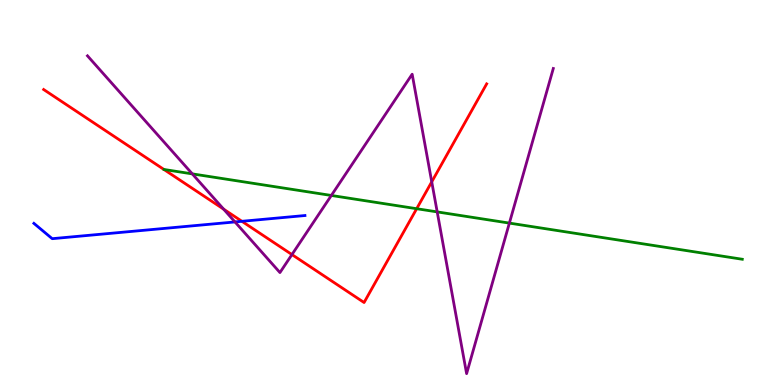[{'lines': ['blue', 'red'], 'intersections': [{'x': 3.12, 'y': 4.25}]}, {'lines': ['green', 'red'], 'intersections': [{'x': 5.38, 'y': 4.58}]}, {'lines': ['purple', 'red'], 'intersections': [{'x': 2.89, 'y': 4.57}, {'x': 3.77, 'y': 3.39}, {'x': 5.57, 'y': 5.28}]}, {'lines': ['blue', 'green'], 'intersections': []}, {'lines': ['blue', 'purple'], 'intersections': [{'x': 3.03, 'y': 4.24}]}, {'lines': ['green', 'purple'], 'intersections': [{'x': 2.48, 'y': 5.48}, {'x': 4.28, 'y': 4.92}, {'x': 5.64, 'y': 4.5}, {'x': 6.57, 'y': 4.21}]}]